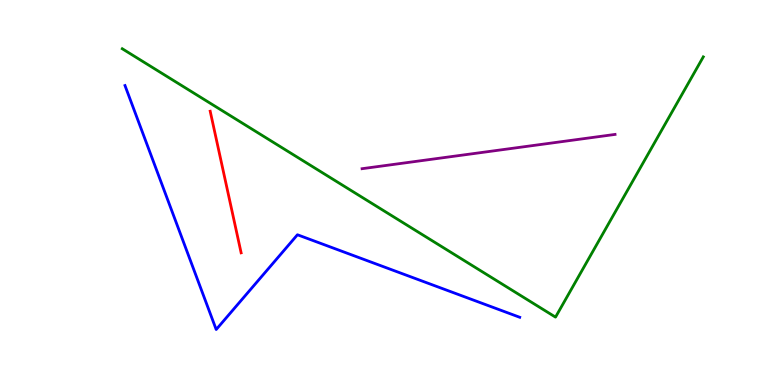[{'lines': ['blue', 'red'], 'intersections': []}, {'lines': ['green', 'red'], 'intersections': []}, {'lines': ['purple', 'red'], 'intersections': []}, {'lines': ['blue', 'green'], 'intersections': []}, {'lines': ['blue', 'purple'], 'intersections': []}, {'lines': ['green', 'purple'], 'intersections': []}]